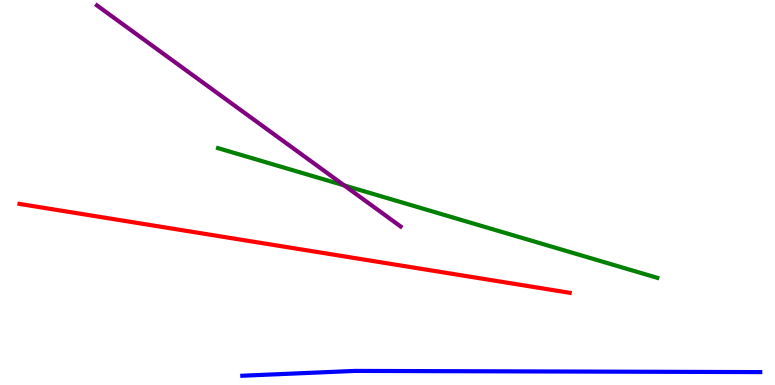[{'lines': ['blue', 'red'], 'intersections': []}, {'lines': ['green', 'red'], 'intersections': []}, {'lines': ['purple', 'red'], 'intersections': []}, {'lines': ['blue', 'green'], 'intersections': []}, {'lines': ['blue', 'purple'], 'intersections': []}, {'lines': ['green', 'purple'], 'intersections': [{'x': 4.44, 'y': 5.19}]}]